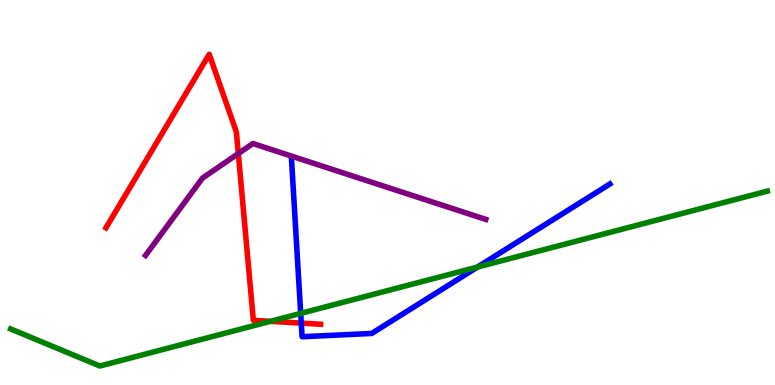[{'lines': ['blue', 'red'], 'intersections': [{'x': 3.89, 'y': 1.61}]}, {'lines': ['green', 'red'], 'intersections': [{'x': 3.49, 'y': 1.65}]}, {'lines': ['purple', 'red'], 'intersections': [{'x': 3.08, 'y': 6.01}]}, {'lines': ['blue', 'green'], 'intersections': [{'x': 3.88, 'y': 1.86}, {'x': 6.16, 'y': 3.06}]}, {'lines': ['blue', 'purple'], 'intersections': []}, {'lines': ['green', 'purple'], 'intersections': []}]